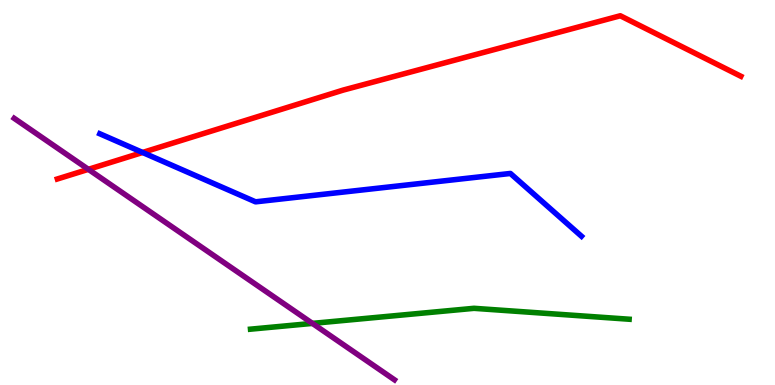[{'lines': ['blue', 'red'], 'intersections': [{'x': 1.84, 'y': 6.04}]}, {'lines': ['green', 'red'], 'intersections': []}, {'lines': ['purple', 'red'], 'intersections': [{'x': 1.14, 'y': 5.6}]}, {'lines': ['blue', 'green'], 'intersections': []}, {'lines': ['blue', 'purple'], 'intersections': []}, {'lines': ['green', 'purple'], 'intersections': [{'x': 4.03, 'y': 1.6}]}]